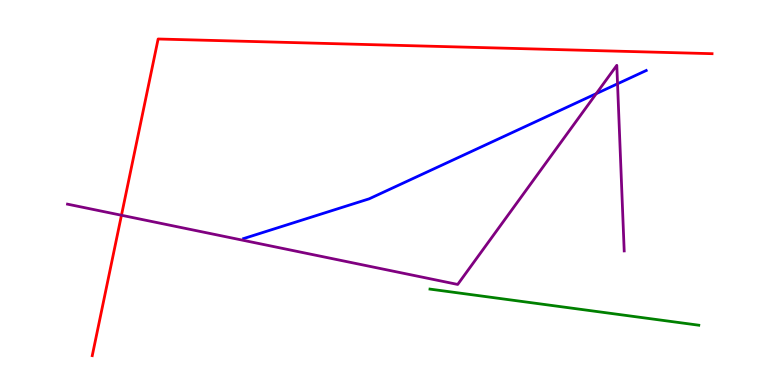[{'lines': ['blue', 'red'], 'intersections': []}, {'lines': ['green', 'red'], 'intersections': []}, {'lines': ['purple', 'red'], 'intersections': [{'x': 1.57, 'y': 4.41}]}, {'lines': ['blue', 'green'], 'intersections': []}, {'lines': ['blue', 'purple'], 'intersections': [{'x': 7.69, 'y': 7.57}, {'x': 7.97, 'y': 7.82}]}, {'lines': ['green', 'purple'], 'intersections': []}]